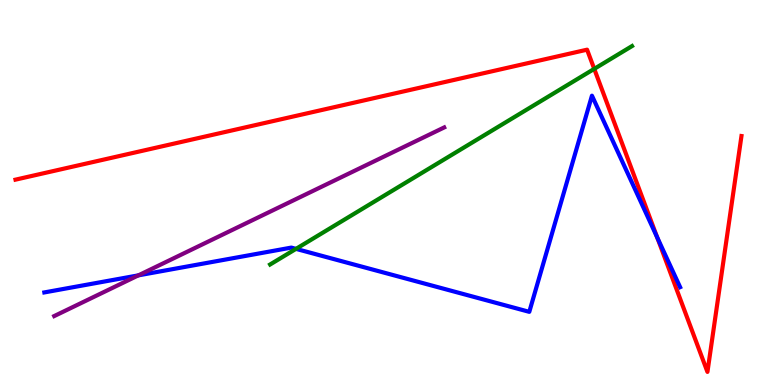[{'lines': ['blue', 'red'], 'intersections': [{'x': 8.48, 'y': 3.84}]}, {'lines': ['green', 'red'], 'intersections': [{'x': 7.67, 'y': 8.21}]}, {'lines': ['purple', 'red'], 'intersections': []}, {'lines': ['blue', 'green'], 'intersections': [{'x': 3.82, 'y': 3.54}]}, {'lines': ['blue', 'purple'], 'intersections': [{'x': 1.79, 'y': 2.85}]}, {'lines': ['green', 'purple'], 'intersections': []}]